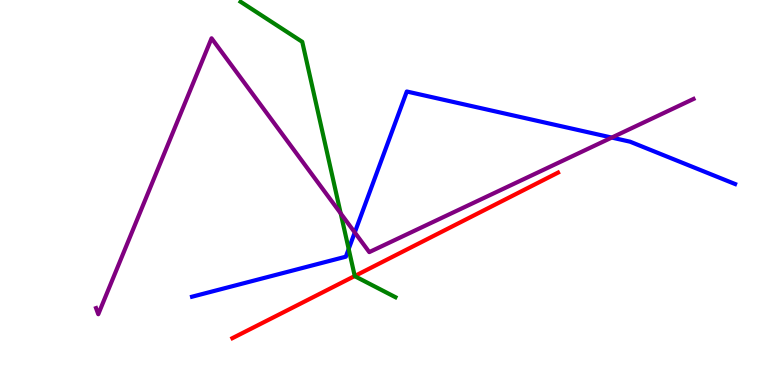[{'lines': ['blue', 'red'], 'intersections': []}, {'lines': ['green', 'red'], 'intersections': [{'x': 4.58, 'y': 2.83}]}, {'lines': ['purple', 'red'], 'intersections': []}, {'lines': ['blue', 'green'], 'intersections': [{'x': 4.5, 'y': 3.53}]}, {'lines': ['blue', 'purple'], 'intersections': [{'x': 4.58, 'y': 3.96}, {'x': 7.89, 'y': 6.43}]}, {'lines': ['green', 'purple'], 'intersections': [{'x': 4.4, 'y': 4.46}]}]